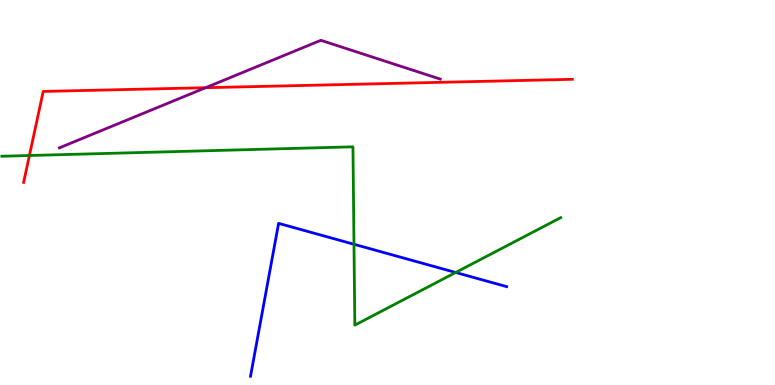[{'lines': ['blue', 'red'], 'intersections': []}, {'lines': ['green', 'red'], 'intersections': [{'x': 0.38, 'y': 5.96}]}, {'lines': ['purple', 'red'], 'intersections': [{'x': 2.65, 'y': 7.72}]}, {'lines': ['blue', 'green'], 'intersections': [{'x': 4.57, 'y': 3.66}, {'x': 5.88, 'y': 2.92}]}, {'lines': ['blue', 'purple'], 'intersections': []}, {'lines': ['green', 'purple'], 'intersections': []}]